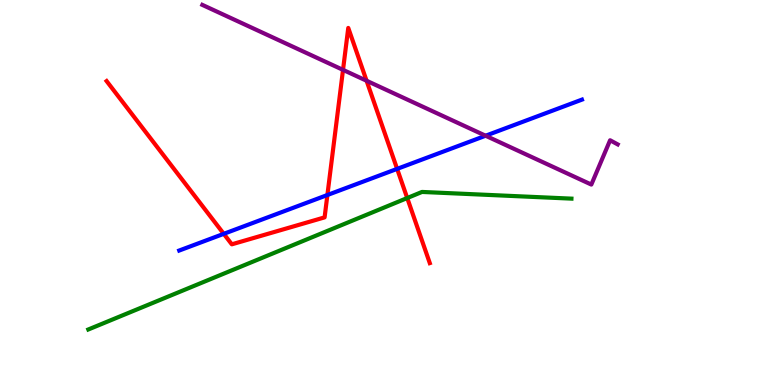[{'lines': ['blue', 'red'], 'intersections': [{'x': 2.89, 'y': 3.93}, {'x': 4.22, 'y': 4.93}, {'x': 5.12, 'y': 5.61}]}, {'lines': ['green', 'red'], 'intersections': [{'x': 5.25, 'y': 4.86}]}, {'lines': ['purple', 'red'], 'intersections': [{'x': 4.43, 'y': 8.19}, {'x': 4.73, 'y': 7.9}]}, {'lines': ['blue', 'green'], 'intersections': []}, {'lines': ['blue', 'purple'], 'intersections': [{'x': 6.27, 'y': 6.47}]}, {'lines': ['green', 'purple'], 'intersections': []}]